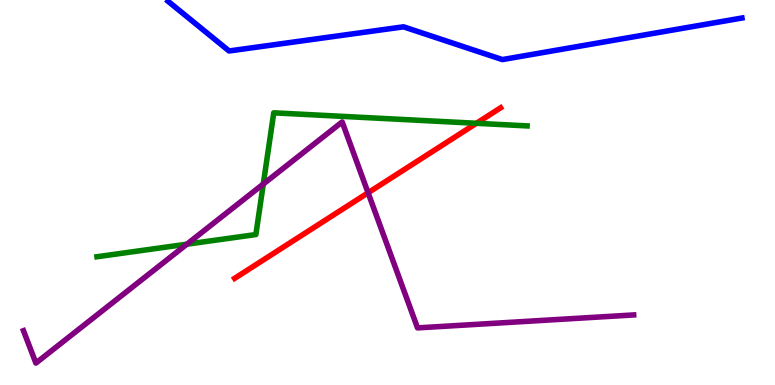[{'lines': ['blue', 'red'], 'intersections': []}, {'lines': ['green', 'red'], 'intersections': [{'x': 6.15, 'y': 6.8}]}, {'lines': ['purple', 'red'], 'intersections': [{'x': 4.75, 'y': 4.99}]}, {'lines': ['blue', 'green'], 'intersections': []}, {'lines': ['blue', 'purple'], 'intersections': []}, {'lines': ['green', 'purple'], 'intersections': [{'x': 2.41, 'y': 3.66}, {'x': 3.4, 'y': 5.22}]}]